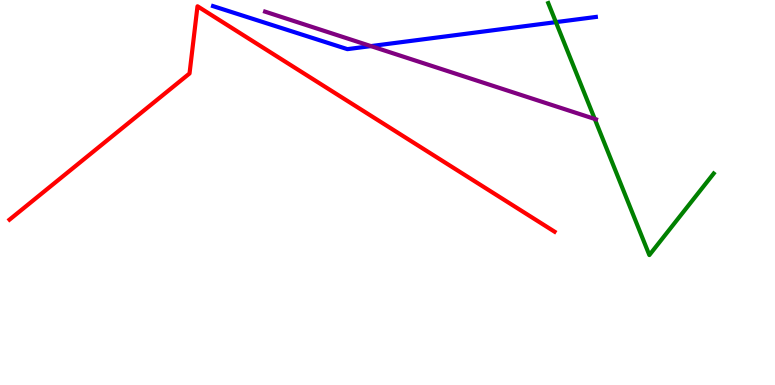[{'lines': ['blue', 'red'], 'intersections': []}, {'lines': ['green', 'red'], 'intersections': []}, {'lines': ['purple', 'red'], 'intersections': []}, {'lines': ['blue', 'green'], 'intersections': [{'x': 7.17, 'y': 9.43}]}, {'lines': ['blue', 'purple'], 'intersections': [{'x': 4.79, 'y': 8.8}]}, {'lines': ['green', 'purple'], 'intersections': [{'x': 7.67, 'y': 6.91}]}]